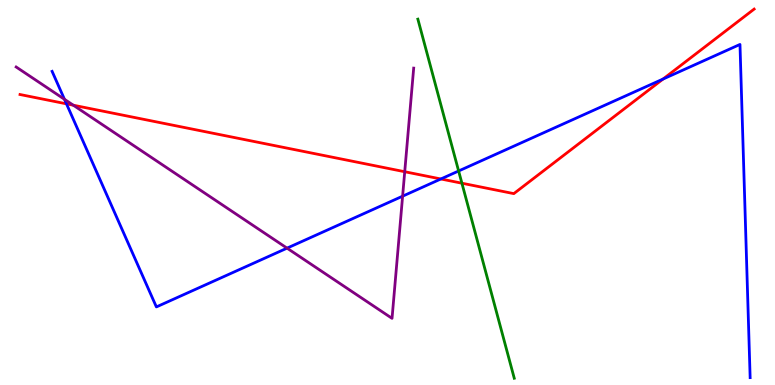[{'lines': ['blue', 'red'], 'intersections': [{'x': 0.858, 'y': 7.3}, {'x': 5.69, 'y': 5.35}, {'x': 8.56, 'y': 7.95}]}, {'lines': ['green', 'red'], 'intersections': [{'x': 5.96, 'y': 5.24}]}, {'lines': ['purple', 'red'], 'intersections': [{'x': 0.946, 'y': 7.27}, {'x': 5.22, 'y': 5.54}]}, {'lines': ['blue', 'green'], 'intersections': [{'x': 5.92, 'y': 5.56}]}, {'lines': ['blue', 'purple'], 'intersections': [{'x': 0.832, 'y': 7.42}, {'x': 3.7, 'y': 3.55}, {'x': 5.19, 'y': 4.9}]}, {'lines': ['green', 'purple'], 'intersections': []}]